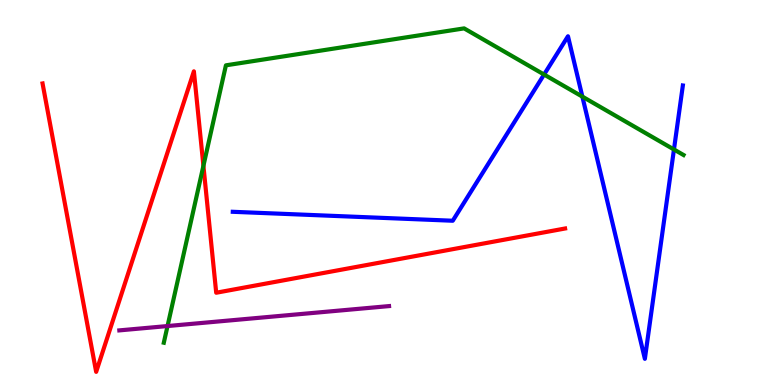[{'lines': ['blue', 'red'], 'intersections': []}, {'lines': ['green', 'red'], 'intersections': [{'x': 2.62, 'y': 5.69}]}, {'lines': ['purple', 'red'], 'intersections': []}, {'lines': ['blue', 'green'], 'intersections': [{'x': 7.02, 'y': 8.06}, {'x': 7.51, 'y': 7.49}, {'x': 8.7, 'y': 6.12}]}, {'lines': ['blue', 'purple'], 'intersections': []}, {'lines': ['green', 'purple'], 'intersections': [{'x': 2.16, 'y': 1.53}]}]